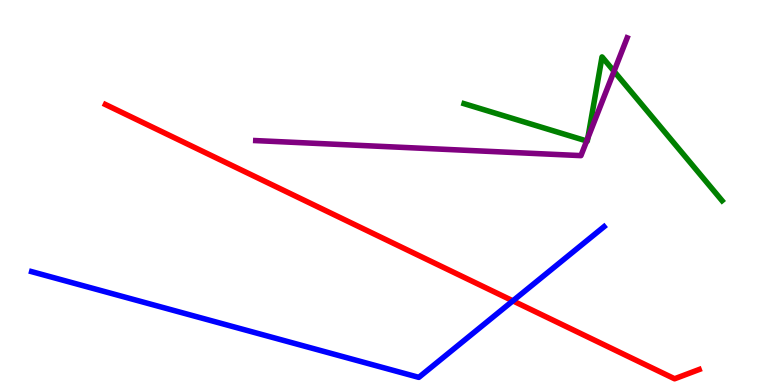[{'lines': ['blue', 'red'], 'intersections': [{'x': 6.62, 'y': 2.19}]}, {'lines': ['green', 'red'], 'intersections': []}, {'lines': ['purple', 'red'], 'intersections': []}, {'lines': ['blue', 'green'], 'intersections': []}, {'lines': ['blue', 'purple'], 'intersections': []}, {'lines': ['green', 'purple'], 'intersections': [{'x': 7.57, 'y': 6.34}, {'x': 7.58, 'y': 6.41}, {'x': 7.92, 'y': 8.15}]}]